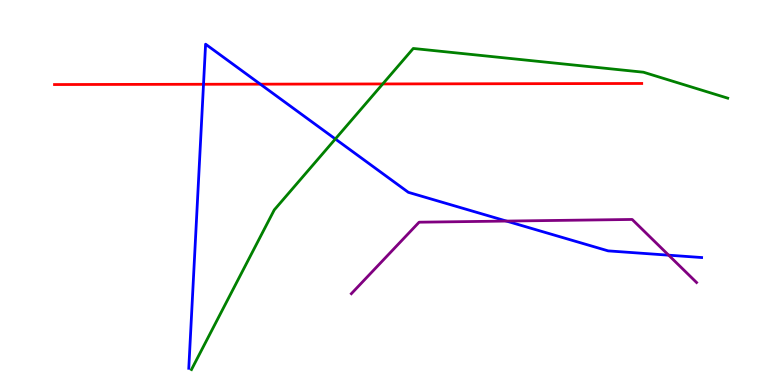[{'lines': ['blue', 'red'], 'intersections': [{'x': 2.63, 'y': 7.81}, {'x': 3.36, 'y': 7.81}]}, {'lines': ['green', 'red'], 'intersections': [{'x': 4.94, 'y': 7.82}]}, {'lines': ['purple', 'red'], 'intersections': []}, {'lines': ['blue', 'green'], 'intersections': [{'x': 4.33, 'y': 6.39}]}, {'lines': ['blue', 'purple'], 'intersections': [{'x': 6.53, 'y': 4.26}, {'x': 8.63, 'y': 3.37}]}, {'lines': ['green', 'purple'], 'intersections': []}]